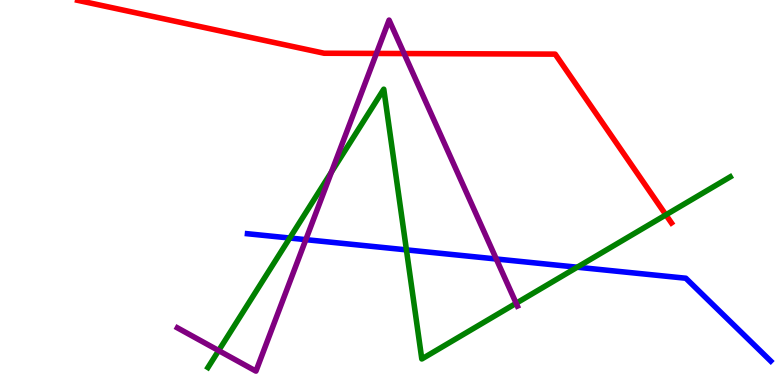[{'lines': ['blue', 'red'], 'intersections': []}, {'lines': ['green', 'red'], 'intersections': [{'x': 8.59, 'y': 4.42}]}, {'lines': ['purple', 'red'], 'intersections': [{'x': 4.86, 'y': 8.61}, {'x': 5.21, 'y': 8.61}]}, {'lines': ['blue', 'green'], 'intersections': [{'x': 3.74, 'y': 3.82}, {'x': 5.24, 'y': 3.51}, {'x': 7.45, 'y': 3.06}]}, {'lines': ['blue', 'purple'], 'intersections': [{'x': 3.95, 'y': 3.78}, {'x': 6.4, 'y': 3.27}]}, {'lines': ['green', 'purple'], 'intersections': [{'x': 2.82, 'y': 0.894}, {'x': 4.28, 'y': 5.53}, {'x': 6.66, 'y': 2.12}]}]